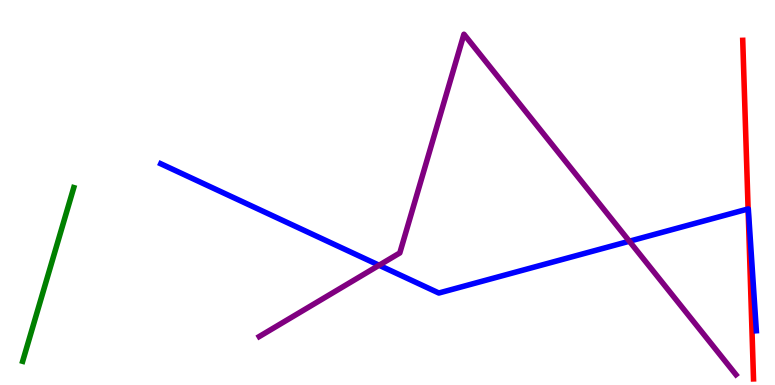[{'lines': ['blue', 'red'], 'intersections': [{'x': 9.65, 'y': 4.57}]}, {'lines': ['green', 'red'], 'intersections': []}, {'lines': ['purple', 'red'], 'intersections': []}, {'lines': ['blue', 'green'], 'intersections': []}, {'lines': ['blue', 'purple'], 'intersections': [{'x': 4.89, 'y': 3.11}, {'x': 8.12, 'y': 3.73}]}, {'lines': ['green', 'purple'], 'intersections': []}]